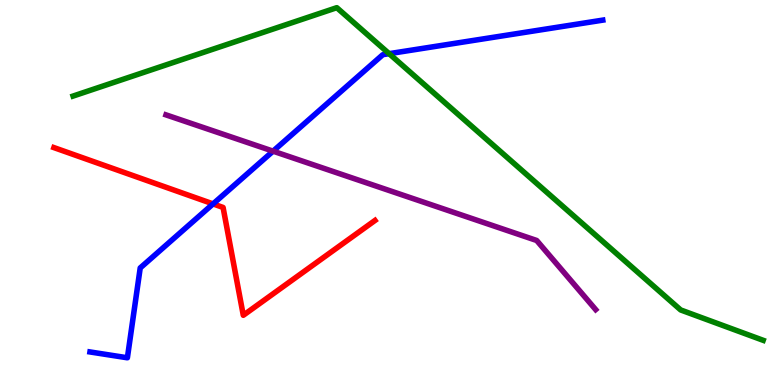[{'lines': ['blue', 'red'], 'intersections': [{'x': 2.75, 'y': 4.7}]}, {'lines': ['green', 'red'], 'intersections': []}, {'lines': ['purple', 'red'], 'intersections': []}, {'lines': ['blue', 'green'], 'intersections': [{'x': 5.02, 'y': 8.61}]}, {'lines': ['blue', 'purple'], 'intersections': [{'x': 3.52, 'y': 6.07}]}, {'lines': ['green', 'purple'], 'intersections': []}]